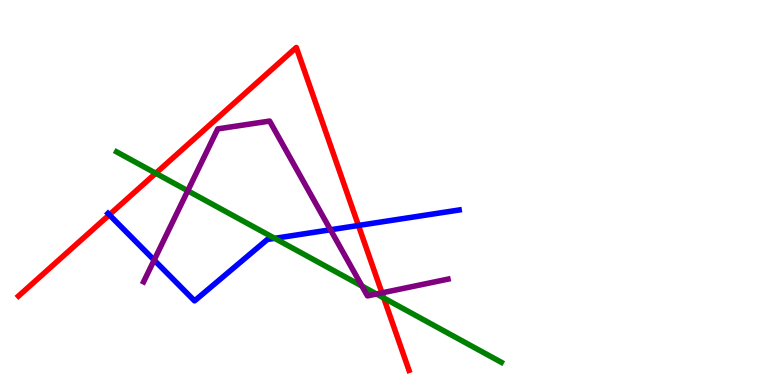[{'lines': ['blue', 'red'], 'intersections': [{'x': 1.41, 'y': 4.42}, {'x': 4.63, 'y': 4.14}]}, {'lines': ['green', 'red'], 'intersections': [{'x': 2.01, 'y': 5.5}, {'x': 4.95, 'y': 2.26}]}, {'lines': ['purple', 'red'], 'intersections': [{'x': 4.93, 'y': 2.39}]}, {'lines': ['blue', 'green'], 'intersections': [{'x': 3.54, 'y': 3.81}]}, {'lines': ['blue', 'purple'], 'intersections': [{'x': 1.99, 'y': 3.24}, {'x': 4.26, 'y': 4.03}]}, {'lines': ['green', 'purple'], 'intersections': [{'x': 2.42, 'y': 5.04}, {'x': 4.67, 'y': 2.57}, {'x': 4.86, 'y': 2.36}]}]